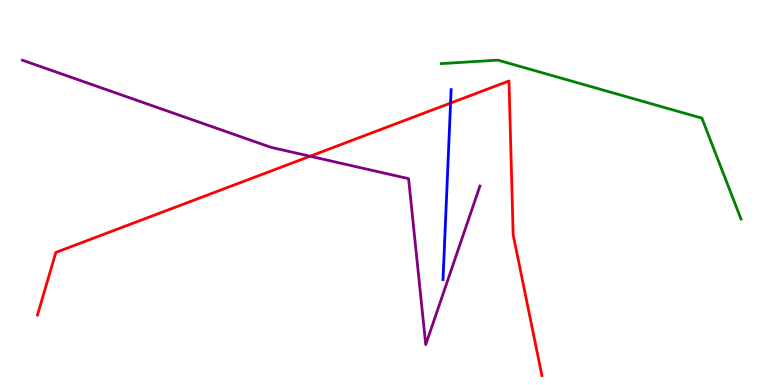[{'lines': ['blue', 'red'], 'intersections': [{'x': 5.81, 'y': 7.32}]}, {'lines': ['green', 'red'], 'intersections': []}, {'lines': ['purple', 'red'], 'intersections': [{'x': 4.0, 'y': 5.94}]}, {'lines': ['blue', 'green'], 'intersections': []}, {'lines': ['blue', 'purple'], 'intersections': []}, {'lines': ['green', 'purple'], 'intersections': []}]